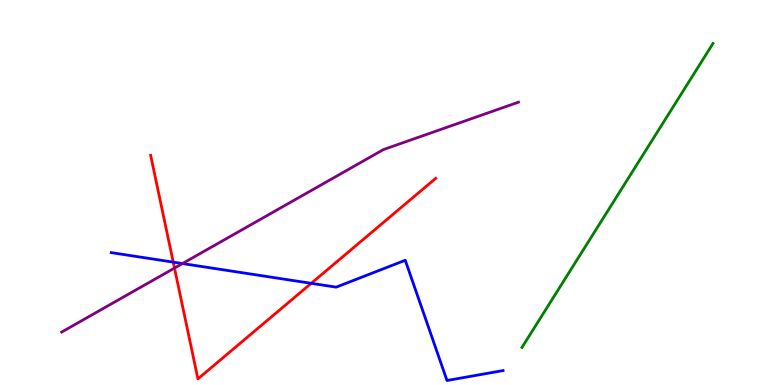[{'lines': ['blue', 'red'], 'intersections': [{'x': 2.24, 'y': 3.19}, {'x': 4.02, 'y': 2.64}]}, {'lines': ['green', 'red'], 'intersections': []}, {'lines': ['purple', 'red'], 'intersections': [{'x': 2.25, 'y': 3.04}]}, {'lines': ['blue', 'green'], 'intersections': []}, {'lines': ['blue', 'purple'], 'intersections': [{'x': 2.35, 'y': 3.15}]}, {'lines': ['green', 'purple'], 'intersections': []}]